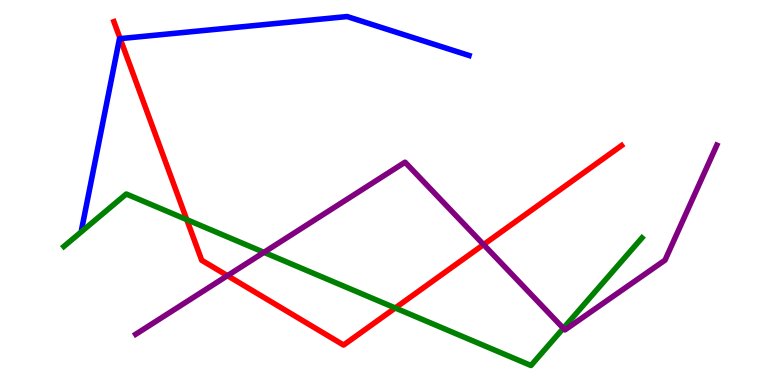[{'lines': ['blue', 'red'], 'intersections': [{'x': 1.55, 'y': 9.0}]}, {'lines': ['green', 'red'], 'intersections': [{'x': 2.41, 'y': 4.3}, {'x': 5.1, 'y': 2.0}]}, {'lines': ['purple', 'red'], 'intersections': [{'x': 2.93, 'y': 2.84}, {'x': 6.24, 'y': 3.65}]}, {'lines': ['blue', 'green'], 'intersections': []}, {'lines': ['blue', 'purple'], 'intersections': []}, {'lines': ['green', 'purple'], 'intersections': [{'x': 3.41, 'y': 3.45}, {'x': 7.27, 'y': 1.47}]}]